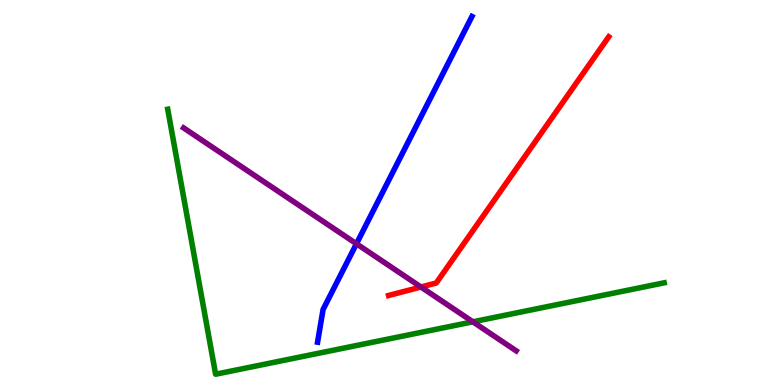[{'lines': ['blue', 'red'], 'intersections': []}, {'lines': ['green', 'red'], 'intersections': []}, {'lines': ['purple', 'red'], 'intersections': [{'x': 5.43, 'y': 2.55}]}, {'lines': ['blue', 'green'], 'intersections': []}, {'lines': ['blue', 'purple'], 'intersections': [{'x': 4.6, 'y': 3.67}]}, {'lines': ['green', 'purple'], 'intersections': [{'x': 6.1, 'y': 1.64}]}]